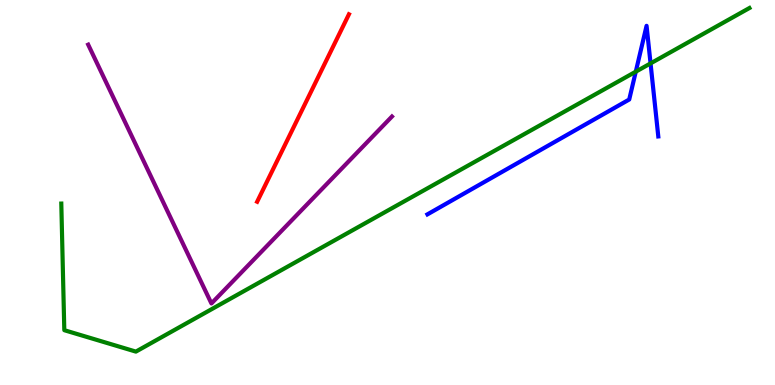[{'lines': ['blue', 'red'], 'intersections': []}, {'lines': ['green', 'red'], 'intersections': []}, {'lines': ['purple', 'red'], 'intersections': []}, {'lines': ['blue', 'green'], 'intersections': [{'x': 8.2, 'y': 8.14}, {'x': 8.39, 'y': 8.35}]}, {'lines': ['blue', 'purple'], 'intersections': []}, {'lines': ['green', 'purple'], 'intersections': []}]